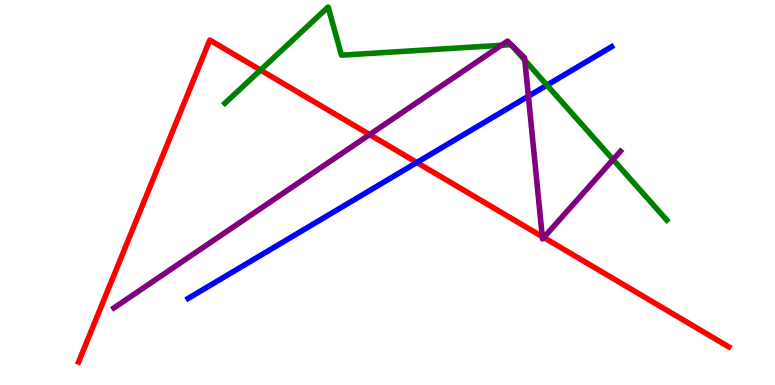[{'lines': ['blue', 'red'], 'intersections': [{'x': 5.38, 'y': 5.78}]}, {'lines': ['green', 'red'], 'intersections': [{'x': 3.36, 'y': 8.18}]}, {'lines': ['purple', 'red'], 'intersections': [{'x': 4.77, 'y': 6.5}, {'x': 7.0, 'y': 3.85}, {'x': 7.02, 'y': 3.83}]}, {'lines': ['blue', 'green'], 'intersections': [{'x': 7.06, 'y': 7.79}]}, {'lines': ['blue', 'purple'], 'intersections': [{'x': 6.82, 'y': 7.5}]}, {'lines': ['green', 'purple'], 'intersections': [{'x': 6.47, 'y': 8.82}, {'x': 6.77, 'y': 8.44}, {'x': 7.91, 'y': 5.85}]}]